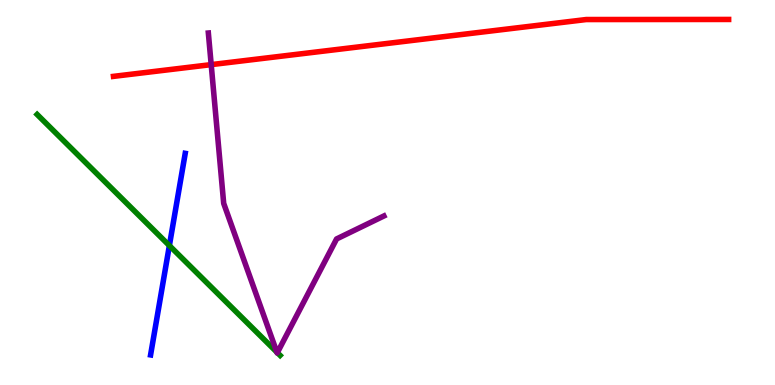[{'lines': ['blue', 'red'], 'intersections': []}, {'lines': ['green', 'red'], 'intersections': []}, {'lines': ['purple', 'red'], 'intersections': [{'x': 2.73, 'y': 8.32}]}, {'lines': ['blue', 'green'], 'intersections': [{'x': 2.19, 'y': 3.62}]}, {'lines': ['blue', 'purple'], 'intersections': []}, {'lines': ['green', 'purple'], 'intersections': [{'x': 3.57, 'y': 0.853}, {'x': 3.58, 'y': 0.84}]}]